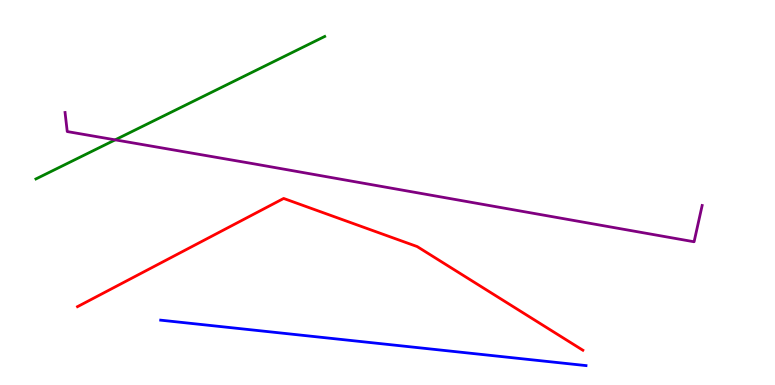[{'lines': ['blue', 'red'], 'intersections': []}, {'lines': ['green', 'red'], 'intersections': []}, {'lines': ['purple', 'red'], 'intersections': []}, {'lines': ['blue', 'green'], 'intersections': []}, {'lines': ['blue', 'purple'], 'intersections': []}, {'lines': ['green', 'purple'], 'intersections': [{'x': 1.49, 'y': 6.37}]}]